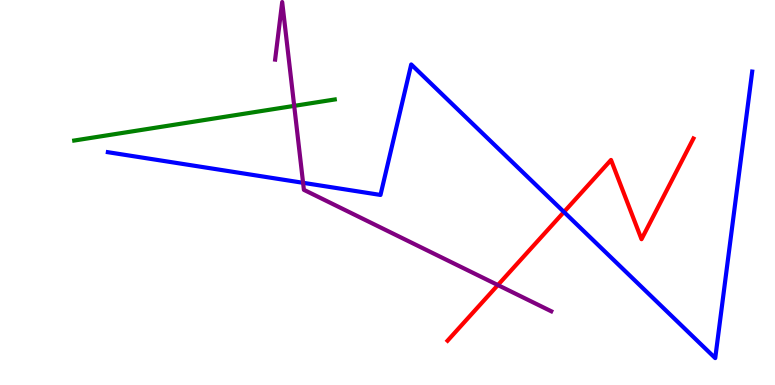[{'lines': ['blue', 'red'], 'intersections': [{'x': 7.28, 'y': 4.49}]}, {'lines': ['green', 'red'], 'intersections': []}, {'lines': ['purple', 'red'], 'intersections': [{'x': 6.42, 'y': 2.6}]}, {'lines': ['blue', 'green'], 'intersections': []}, {'lines': ['blue', 'purple'], 'intersections': [{'x': 3.91, 'y': 5.25}]}, {'lines': ['green', 'purple'], 'intersections': [{'x': 3.8, 'y': 7.25}]}]